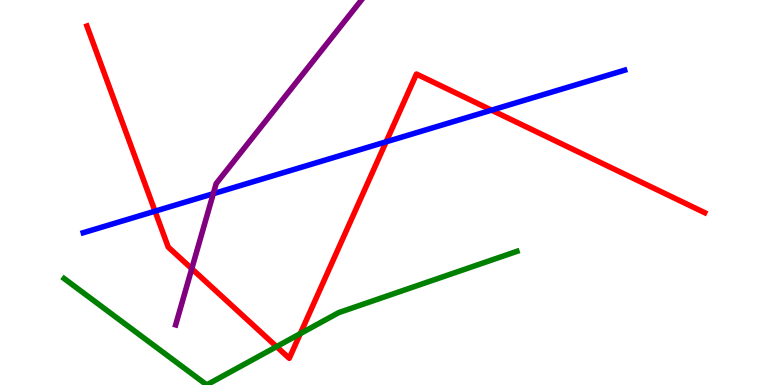[{'lines': ['blue', 'red'], 'intersections': [{'x': 2.0, 'y': 4.51}, {'x': 4.98, 'y': 6.32}, {'x': 6.34, 'y': 7.14}]}, {'lines': ['green', 'red'], 'intersections': [{'x': 3.57, 'y': 0.997}, {'x': 3.87, 'y': 1.33}]}, {'lines': ['purple', 'red'], 'intersections': [{'x': 2.47, 'y': 3.02}]}, {'lines': ['blue', 'green'], 'intersections': []}, {'lines': ['blue', 'purple'], 'intersections': [{'x': 2.75, 'y': 4.97}]}, {'lines': ['green', 'purple'], 'intersections': []}]